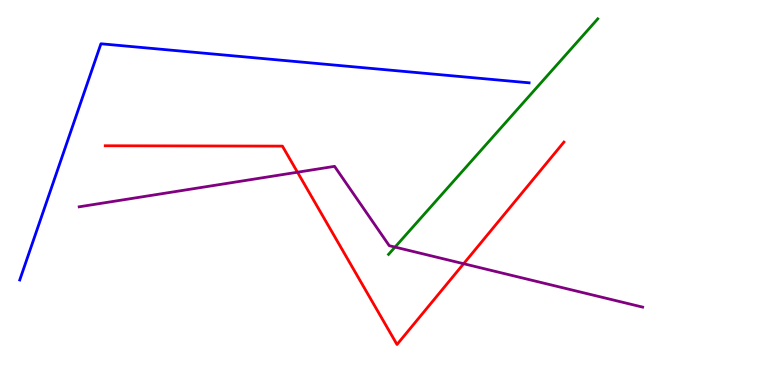[{'lines': ['blue', 'red'], 'intersections': []}, {'lines': ['green', 'red'], 'intersections': []}, {'lines': ['purple', 'red'], 'intersections': [{'x': 3.84, 'y': 5.53}, {'x': 5.98, 'y': 3.15}]}, {'lines': ['blue', 'green'], 'intersections': []}, {'lines': ['blue', 'purple'], 'intersections': []}, {'lines': ['green', 'purple'], 'intersections': [{'x': 5.1, 'y': 3.58}]}]